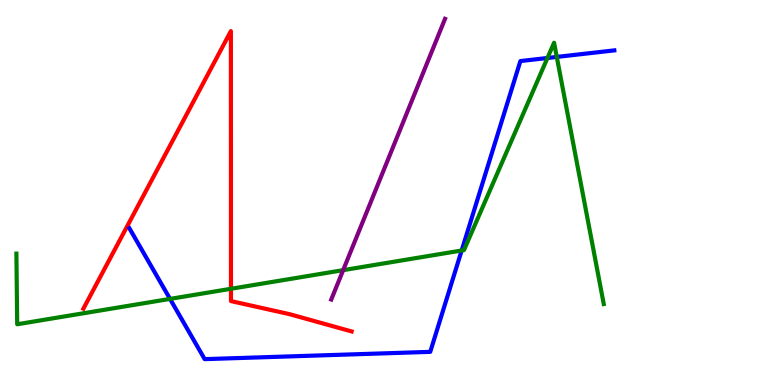[{'lines': ['blue', 'red'], 'intersections': []}, {'lines': ['green', 'red'], 'intersections': [{'x': 2.98, 'y': 2.5}]}, {'lines': ['purple', 'red'], 'intersections': []}, {'lines': ['blue', 'green'], 'intersections': [{'x': 2.19, 'y': 2.24}, {'x': 5.96, 'y': 3.49}, {'x': 7.06, 'y': 8.49}, {'x': 7.18, 'y': 8.52}]}, {'lines': ['blue', 'purple'], 'intersections': []}, {'lines': ['green', 'purple'], 'intersections': [{'x': 4.43, 'y': 2.98}]}]